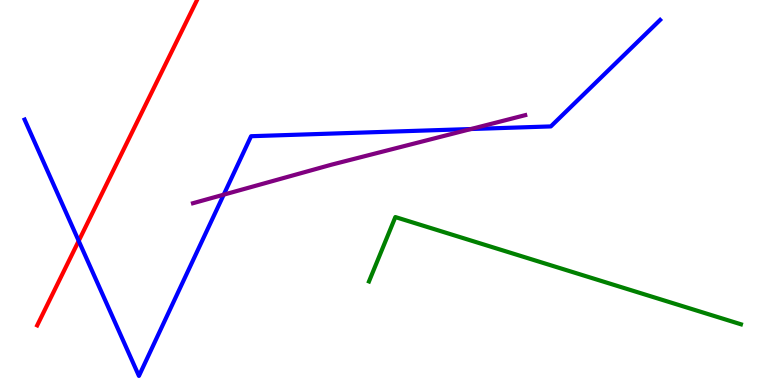[{'lines': ['blue', 'red'], 'intersections': [{'x': 1.02, 'y': 3.74}]}, {'lines': ['green', 'red'], 'intersections': []}, {'lines': ['purple', 'red'], 'intersections': []}, {'lines': ['blue', 'green'], 'intersections': []}, {'lines': ['blue', 'purple'], 'intersections': [{'x': 2.89, 'y': 4.94}, {'x': 6.08, 'y': 6.65}]}, {'lines': ['green', 'purple'], 'intersections': []}]